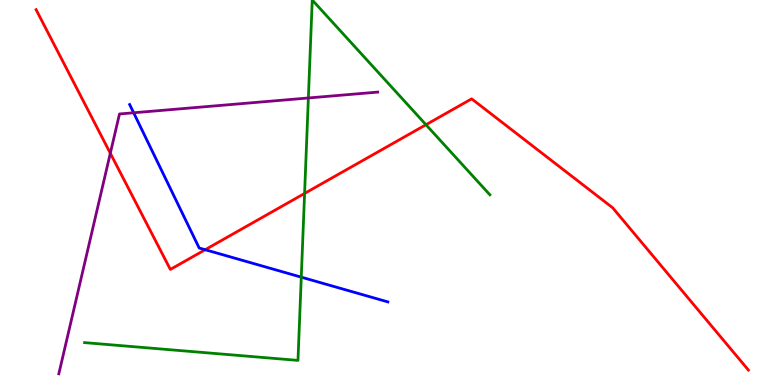[{'lines': ['blue', 'red'], 'intersections': [{'x': 2.65, 'y': 3.51}]}, {'lines': ['green', 'red'], 'intersections': [{'x': 3.93, 'y': 4.98}, {'x': 5.5, 'y': 6.76}]}, {'lines': ['purple', 'red'], 'intersections': [{'x': 1.42, 'y': 6.02}]}, {'lines': ['blue', 'green'], 'intersections': [{'x': 3.89, 'y': 2.8}]}, {'lines': ['blue', 'purple'], 'intersections': [{'x': 1.72, 'y': 7.07}]}, {'lines': ['green', 'purple'], 'intersections': [{'x': 3.98, 'y': 7.46}]}]